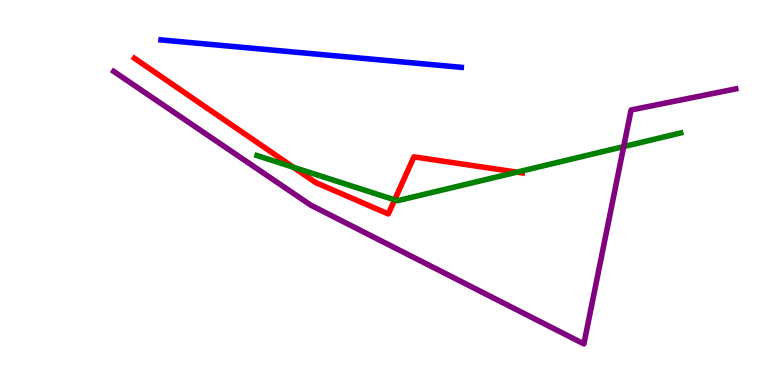[{'lines': ['blue', 'red'], 'intersections': []}, {'lines': ['green', 'red'], 'intersections': [{'x': 3.78, 'y': 5.66}, {'x': 5.09, 'y': 4.81}, {'x': 6.67, 'y': 5.53}]}, {'lines': ['purple', 'red'], 'intersections': []}, {'lines': ['blue', 'green'], 'intersections': []}, {'lines': ['blue', 'purple'], 'intersections': []}, {'lines': ['green', 'purple'], 'intersections': [{'x': 8.05, 'y': 6.19}]}]